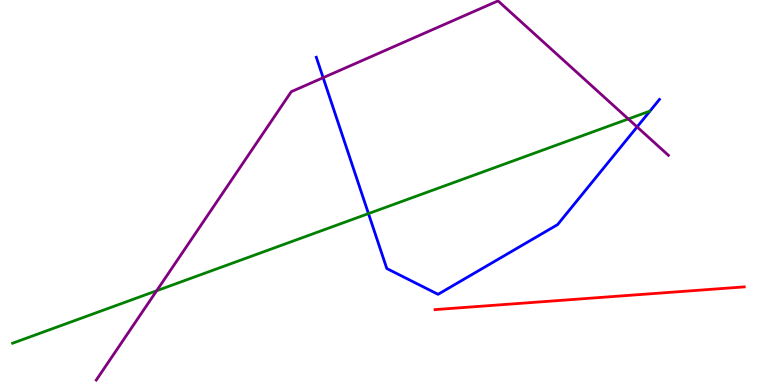[{'lines': ['blue', 'red'], 'intersections': []}, {'lines': ['green', 'red'], 'intersections': []}, {'lines': ['purple', 'red'], 'intersections': []}, {'lines': ['blue', 'green'], 'intersections': [{'x': 4.75, 'y': 4.45}]}, {'lines': ['blue', 'purple'], 'intersections': [{'x': 4.17, 'y': 7.98}, {'x': 8.22, 'y': 6.7}]}, {'lines': ['green', 'purple'], 'intersections': [{'x': 2.02, 'y': 2.45}, {'x': 8.11, 'y': 6.91}]}]